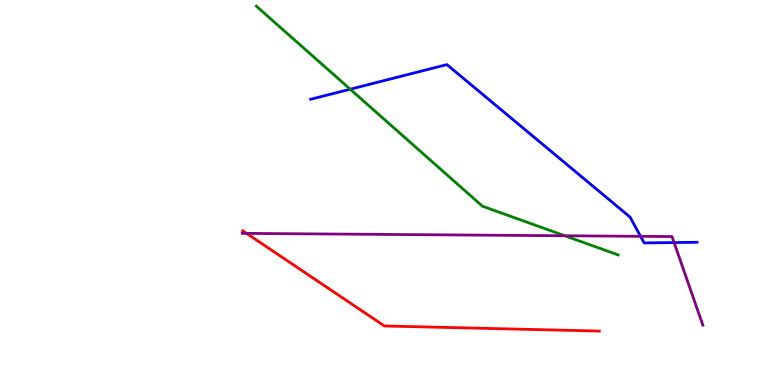[{'lines': ['blue', 'red'], 'intersections': []}, {'lines': ['green', 'red'], 'intersections': []}, {'lines': ['purple', 'red'], 'intersections': [{'x': 3.18, 'y': 3.94}]}, {'lines': ['blue', 'green'], 'intersections': [{'x': 4.52, 'y': 7.68}]}, {'lines': ['blue', 'purple'], 'intersections': [{'x': 8.27, 'y': 3.86}, {'x': 8.7, 'y': 3.7}]}, {'lines': ['green', 'purple'], 'intersections': [{'x': 7.29, 'y': 3.88}]}]